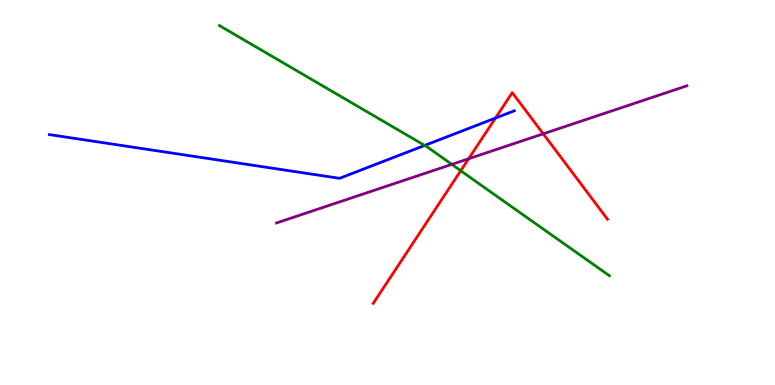[{'lines': ['blue', 'red'], 'intersections': [{'x': 6.39, 'y': 6.93}]}, {'lines': ['green', 'red'], 'intersections': [{'x': 5.94, 'y': 5.57}]}, {'lines': ['purple', 'red'], 'intersections': [{'x': 6.05, 'y': 5.88}, {'x': 7.01, 'y': 6.52}]}, {'lines': ['blue', 'green'], 'intersections': [{'x': 5.48, 'y': 6.22}]}, {'lines': ['blue', 'purple'], 'intersections': []}, {'lines': ['green', 'purple'], 'intersections': [{'x': 5.83, 'y': 5.73}]}]